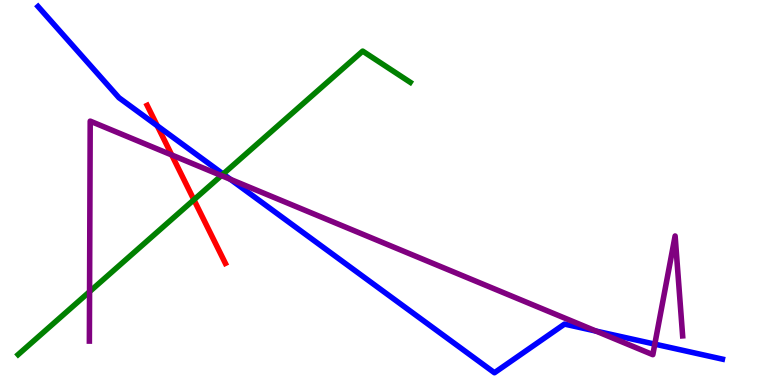[{'lines': ['blue', 'red'], 'intersections': [{'x': 2.03, 'y': 6.73}]}, {'lines': ['green', 'red'], 'intersections': [{'x': 2.5, 'y': 4.81}]}, {'lines': ['purple', 'red'], 'intersections': [{'x': 2.22, 'y': 5.97}]}, {'lines': ['blue', 'green'], 'intersections': [{'x': 2.88, 'y': 5.48}]}, {'lines': ['blue', 'purple'], 'intersections': [{'x': 2.97, 'y': 5.34}, {'x': 7.69, 'y': 1.4}, {'x': 8.45, 'y': 1.06}]}, {'lines': ['green', 'purple'], 'intersections': [{'x': 1.16, 'y': 2.42}, {'x': 2.86, 'y': 5.44}]}]